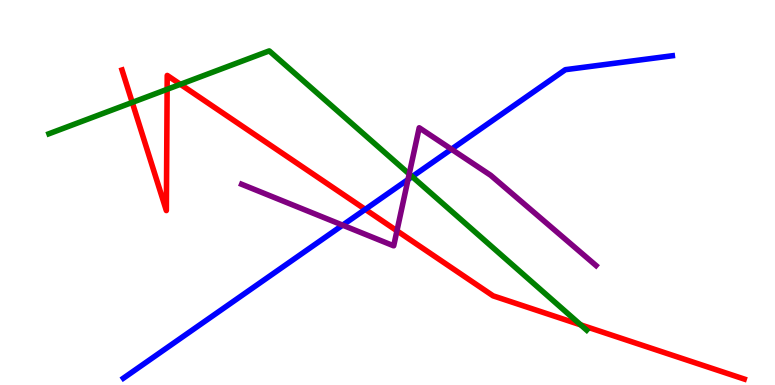[{'lines': ['blue', 'red'], 'intersections': [{'x': 4.71, 'y': 4.56}]}, {'lines': ['green', 'red'], 'intersections': [{'x': 1.71, 'y': 7.34}, {'x': 2.16, 'y': 7.68}, {'x': 2.33, 'y': 7.81}, {'x': 7.49, 'y': 1.56}]}, {'lines': ['purple', 'red'], 'intersections': [{'x': 5.12, 'y': 4.01}]}, {'lines': ['blue', 'green'], 'intersections': [{'x': 5.32, 'y': 5.41}]}, {'lines': ['blue', 'purple'], 'intersections': [{'x': 4.42, 'y': 4.15}, {'x': 5.26, 'y': 5.34}, {'x': 5.83, 'y': 6.12}]}, {'lines': ['green', 'purple'], 'intersections': [{'x': 5.28, 'y': 5.48}]}]